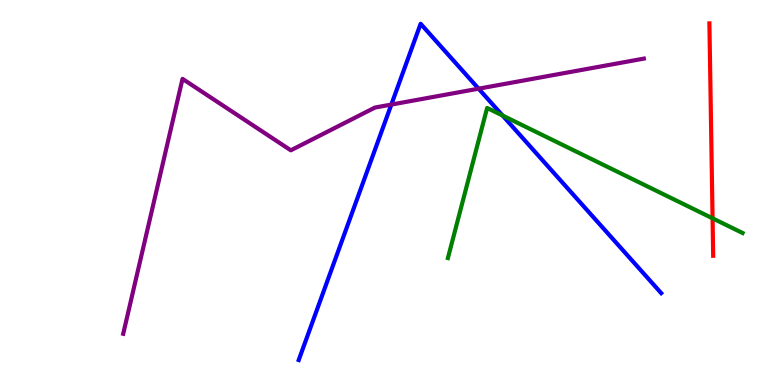[{'lines': ['blue', 'red'], 'intersections': []}, {'lines': ['green', 'red'], 'intersections': [{'x': 9.19, 'y': 4.33}]}, {'lines': ['purple', 'red'], 'intersections': []}, {'lines': ['blue', 'green'], 'intersections': [{'x': 6.48, 'y': 7.0}]}, {'lines': ['blue', 'purple'], 'intersections': [{'x': 5.05, 'y': 7.28}, {'x': 6.18, 'y': 7.7}]}, {'lines': ['green', 'purple'], 'intersections': []}]